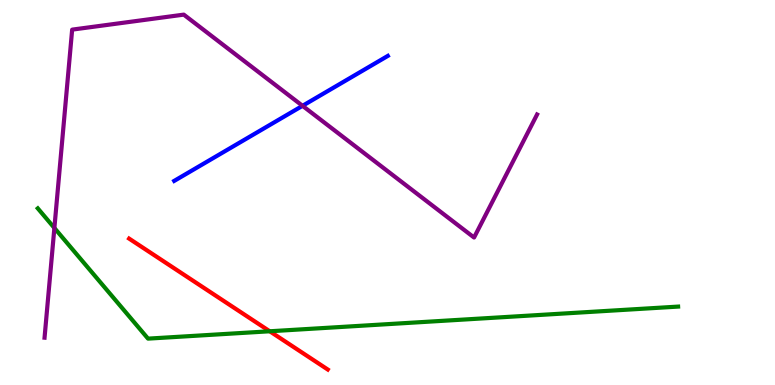[{'lines': ['blue', 'red'], 'intersections': []}, {'lines': ['green', 'red'], 'intersections': [{'x': 3.48, 'y': 1.4}]}, {'lines': ['purple', 'red'], 'intersections': []}, {'lines': ['blue', 'green'], 'intersections': []}, {'lines': ['blue', 'purple'], 'intersections': [{'x': 3.9, 'y': 7.25}]}, {'lines': ['green', 'purple'], 'intersections': [{'x': 0.702, 'y': 4.08}]}]